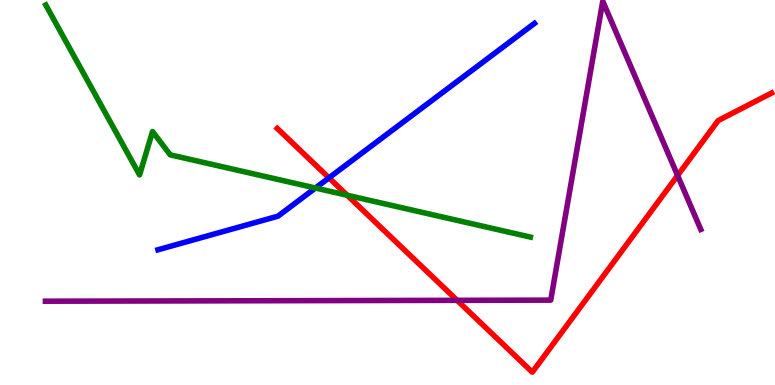[{'lines': ['blue', 'red'], 'intersections': [{'x': 4.24, 'y': 5.38}]}, {'lines': ['green', 'red'], 'intersections': [{'x': 4.48, 'y': 4.93}]}, {'lines': ['purple', 'red'], 'intersections': [{'x': 5.9, 'y': 2.2}, {'x': 8.74, 'y': 5.44}]}, {'lines': ['blue', 'green'], 'intersections': [{'x': 4.07, 'y': 5.12}]}, {'lines': ['blue', 'purple'], 'intersections': []}, {'lines': ['green', 'purple'], 'intersections': []}]